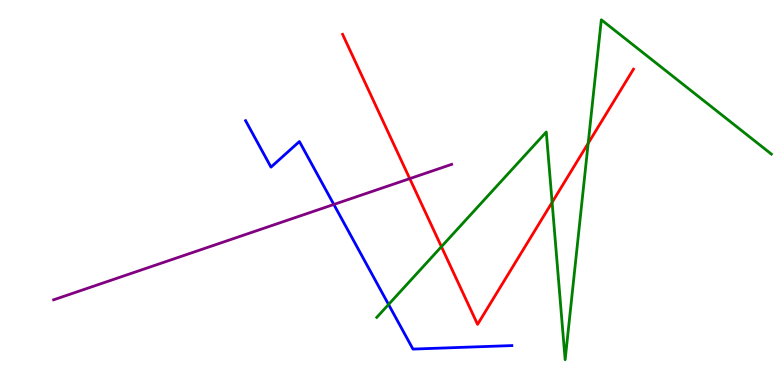[{'lines': ['blue', 'red'], 'intersections': []}, {'lines': ['green', 'red'], 'intersections': [{'x': 5.7, 'y': 3.59}, {'x': 7.12, 'y': 4.74}, {'x': 7.59, 'y': 6.28}]}, {'lines': ['purple', 'red'], 'intersections': [{'x': 5.29, 'y': 5.36}]}, {'lines': ['blue', 'green'], 'intersections': [{'x': 5.01, 'y': 2.09}]}, {'lines': ['blue', 'purple'], 'intersections': [{'x': 4.31, 'y': 4.69}]}, {'lines': ['green', 'purple'], 'intersections': []}]